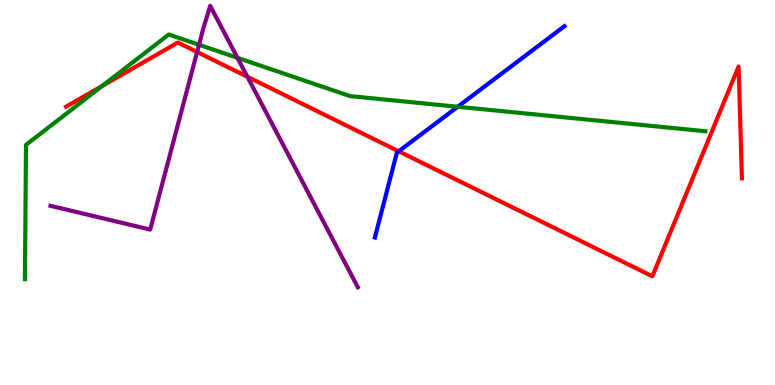[{'lines': ['blue', 'red'], 'intersections': [{'x': 5.14, 'y': 6.07}]}, {'lines': ['green', 'red'], 'intersections': [{'x': 1.32, 'y': 7.77}]}, {'lines': ['purple', 'red'], 'intersections': [{'x': 2.54, 'y': 8.65}, {'x': 3.19, 'y': 8.01}]}, {'lines': ['blue', 'green'], 'intersections': [{'x': 5.91, 'y': 7.23}]}, {'lines': ['blue', 'purple'], 'intersections': []}, {'lines': ['green', 'purple'], 'intersections': [{'x': 2.57, 'y': 8.84}, {'x': 3.06, 'y': 8.5}]}]